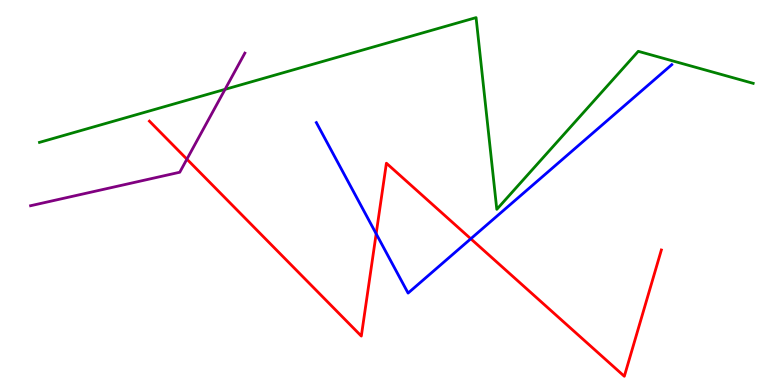[{'lines': ['blue', 'red'], 'intersections': [{'x': 4.85, 'y': 3.93}, {'x': 6.07, 'y': 3.8}]}, {'lines': ['green', 'red'], 'intersections': []}, {'lines': ['purple', 'red'], 'intersections': [{'x': 2.41, 'y': 5.87}]}, {'lines': ['blue', 'green'], 'intersections': []}, {'lines': ['blue', 'purple'], 'intersections': []}, {'lines': ['green', 'purple'], 'intersections': [{'x': 2.9, 'y': 7.68}]}]